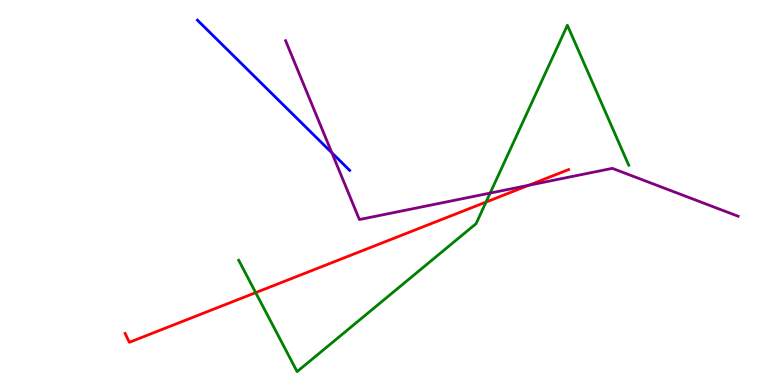[{'lines': ['blue', 'red'], 'intersections': []}, {'lines': ['green', 'red'], 'intersections': [{'x': 3.3, 'y': 2.4}, {'x': 6.27, 'y': 4.75}]}, {'lines': ['purple', 'red'], 'intersections': [{'x': 6.82, 'y': 5.19}]}, {'lines': ['blue', 'green'], 'intersections': []}, {'lines': ['blue', 'purple'], 'intersections': [{'x': 4.28, 'y': 6.03}]}, {'lines': ['green', 'purple'], 'intersections': [{'x': 6.32, 'y': 4.98}]}]